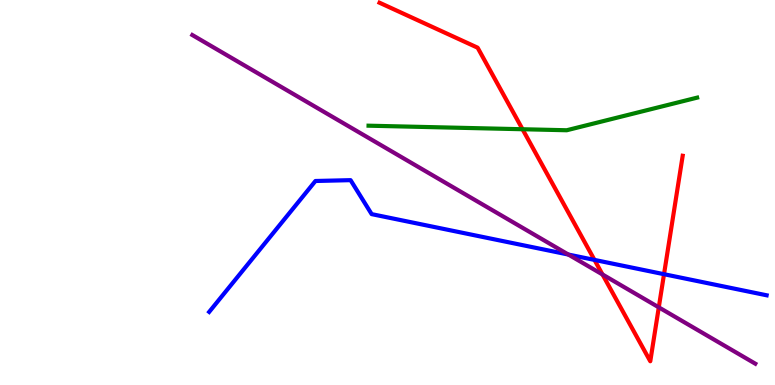[{'lines': ['blue', 'red'], 'intersections': [{'x': 7.67, 'y': 3.25}, {'x': 8.57, 'y': 2.88}]}, {'lines': ['green', 'red'], 'intersections': [{'x': 6.74, 'y': 6.64}]}, {'lines': ['purple', 'red'], 'intersections': [{'x': 7.77, 'y': 2.87}, {'x': 8.5, 'y': 2.02}]}, {'lines': ['blue', 'green'], 'intersections': []}, {'lines': ['blue', 'purple'], 'intersections': [{'x': 7.33, 'y': 3.39}]}, {'lines': ['green', 'purple'], 'intersections': []}]